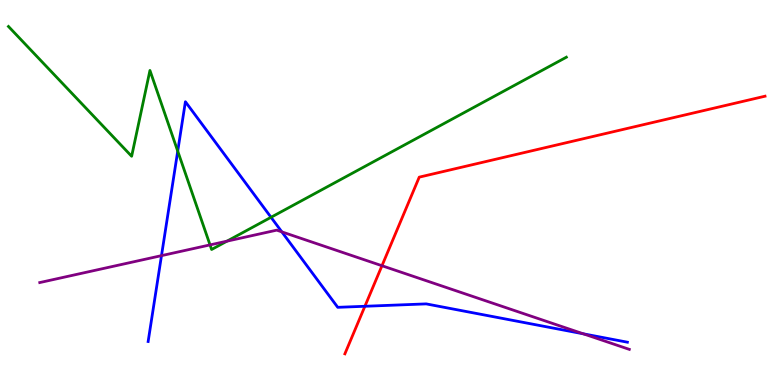[{'lines': ['blue', 'red'], 'intersections': [{'x': 4.71, 'y': 2.04}]}, {'lines': ['green', 'red'], 'intersections': []}, {'lines': ['purple', 'red'], 'intersections': [{'x': 4.93, 'y': 3.1}]}, {'lines': ['blue', 'green'], 'intersections': [{'x': 2.29, 'y': 6.07}, {'x': 3.5, 'y': 4.36}]}, {'lines': ['blue', 'purple'], 'intersections': [{'x': 2.08, 'y': 3.36}, {'x': 3.64, 'y': 3.98}, {'x': 7.53, 'y': 1.33}]}, {'lines': ['green', 'purple'], 'intersections': [{'x': 2.71, 'y': 3.64}, {'x': 2.93, 'y': 3.74}]}]